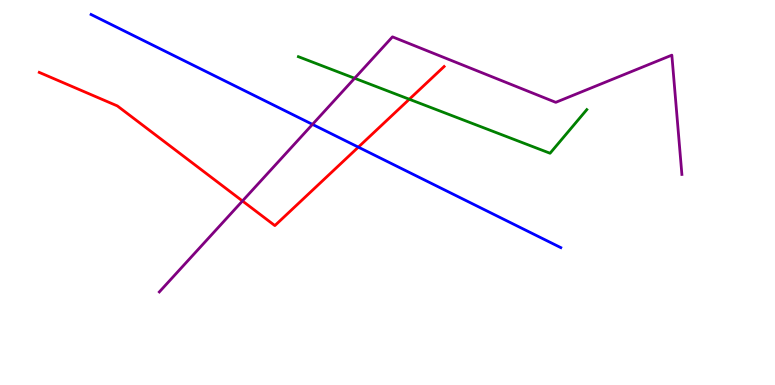[{'lines': ['blue', 'red'], 'intersections': [{'x': 4.62, 'y': 6.18}]}, {'lines': ['green', 'red'], 'intersections': [{'x': 5.28, 'y': 7.42}]}, {'lines': ['purple', 'red'], 'intersections': [{'x': 3.13, 'y': 4.78}]}, {'lines': ['blue', 'green'], 'intersections': []}, {'lines': ['blue', 'purple'], 'intersections': [{'x': 4.03, 'y': 6.77}]}, {'lines': ['green', 'purple'], 'intersections': [{'x': 4.58, 'y': 7.97}]}]